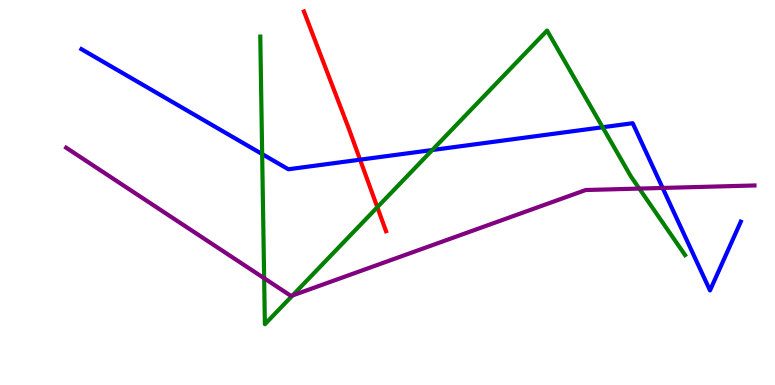[{'lines': ['blue', 'red'], 'intersections': [{'x': 4.65, 'y': 5.85}]}, {'lines': ['green', 'red'], 'intersections': [{'x': 4.87, 'y': 4.62}]}, {'lines': ['purple', 'red'], 'intersections': []}, {'lines': ['blue', 'green'], 'intersections': [{'x': 3.38, 'y': 6.0}, {'x': 5.58, 'y': 6.1}, {'x': 7.78, 'y': 6.69}]}, {'lines': ['blue', 'purple'], 'intersections': [{'x': 8.55, 'y': 5.12}]}, {'lines': ['green', 'purple'], 'intersections': [{'x': 3.41, 'y': 2.77}, {'x': 3.77, 'y': 2.33}, {'x': 8.25, 'y': 5.1}]}]